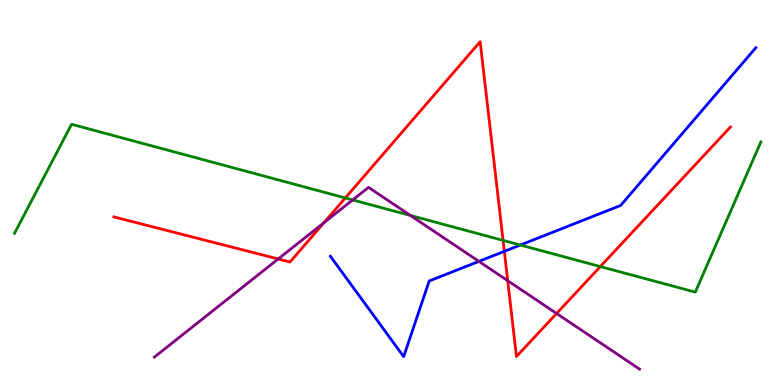[{'lines': ['blue', 'red'], 'intersections': [{'x': 6.51, 'y': 3.47}]}, {'lines': ['green', 'red'], 'intersections': [{'x': 4.46, 'y': 4.86}, {'x': 6.49, 'y': 3.76}, {'x': 7.75, 'y': 3.08}]}, {'lines': ['purple', 'red'], 'intersections': [{'x': 3.59, 'y': 3.27}, {'x': 4.18, 'y': 4.22}, {'x': 6.55, 'y': 2.71}, {'x': 7.18, 'y': 1.86}]}, {'lines': ['blue', 'green'], 'intersections': [{'x': 6.71, 'y': 3.64}]}, {'lines': ['blue', 'purple'], 'intersections': [{'x': 6.18, 'y': 3.21}]}, {'lines': ['green', 'purple'], 'intersections': [{'x': 4.55, 'y': 4.81}, {'x': 5.3, 'y': 4.4}]}]